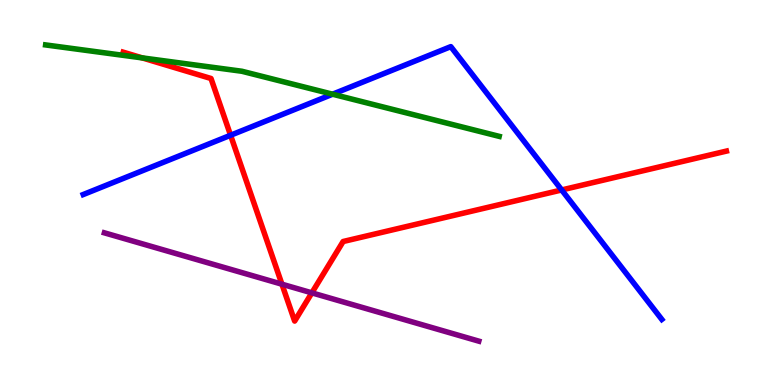[{'lines': ['blue', 'red'], 'intersections': [{'x': 2.98, 'y': 6.49}, {'x': 7.25, 'y': 5.07}]}, {'lines': ['green', 'red'], 'intersections': [{'x': 1.84, 'y': 8.5}]}, {'lines': ['purple', 'red'], 'intersections': [{'x': 3.64, 'y': 2.62}, {'x': 4.02, 'y': 2.39}]}, {'lines': ['blue', 'green'], 'intersections': [{'x': 4.29, 'y': 7.55}]}, {'lines': ['blue', 'purple'], 'intersections': []}, {'lines': ['green', 'purple'], 'intersections': []}]